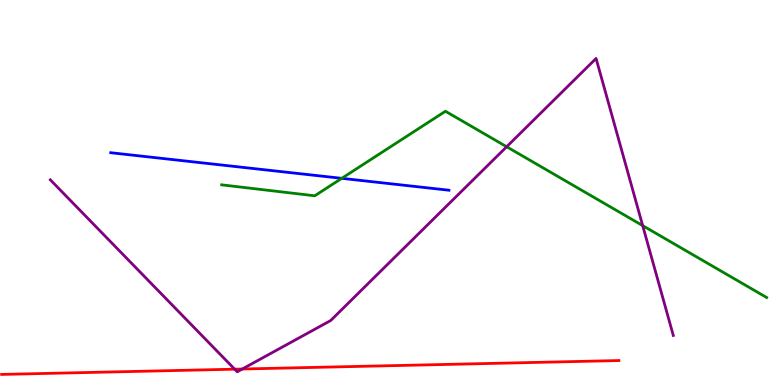[{'lines': ['blue', 'red'], 'intersections': []}, {'lines': ['green', 'red'], 'intersections': []}, {'lines': ['purple', 'red'], 'intersections': [{'x': 3.03, 'y': 0.411}, {'x': 3.13, 'y': 0.415}]}, {'lines': ['blue', 'green'], 'intersections': [{'x': 4.41, 'y': 5.37}]}, {'lines': ['blue', 'purple'], 'intersections': []}, {'lines': ['green', 'purple'], 'intersections': [{'x': 6.54, 'y': 6.19}, {'x': 8.29, 'y': 4.14}]}]